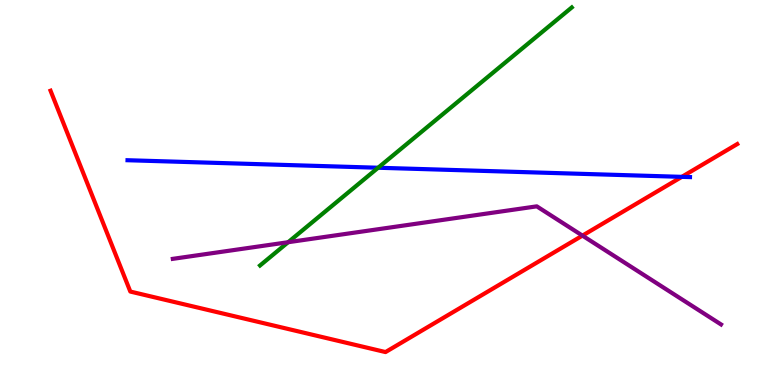[{'lines': ['blue', 'red'], 'intersections': [{'x': 8.8, 'y': 5.41}]}, {'lines': ['green', 'red'], 'intersections': []}, {'lines': ['purple', 'red'], 'intersections': [{'x': 7.52, 'y': 3.88}]}, {'lines': ['blue', 'green'], 'intersections': [{'x': 4.88, 'y': 5.64}]}, {'lines': ['blue', 'purple'], 'intersections': []}, {'lines': ['green', 'purple'], 'intersections': [{'x': 3.72, 'y': 3.71}]}]